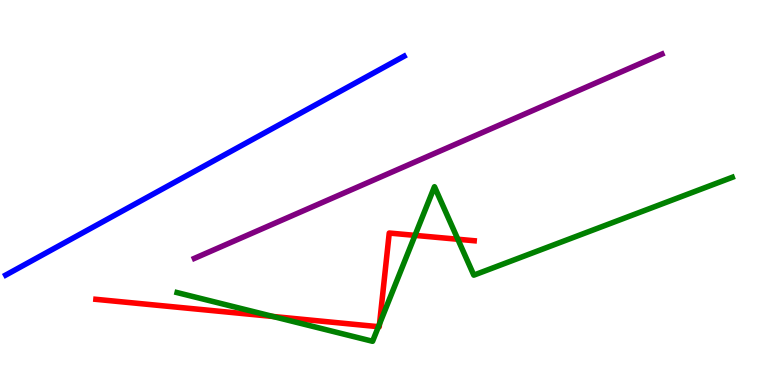[{'lines': ['blue', 'red'], 'intersections': []}, {'lines': ['green', 'red'], 'intersections': [{'x': 3.52, 'y': 1.78}, {'x': 4.88, 'y': 1.51}, {'x': 4.9, 'y': 1.59}, {'x': 5.35, 'y': 3.89}, {'x': 5.91, 'y': 3.79}]}, {'lines': ['purple', 'red'], 'intersections': []}, {'lines': ['blue', 'green'], 'intersections': []}, {'lines': ['blue', 'purple'], 'intersections': []}, {'lines': ['green', 'purple'], 'intersections': []}]